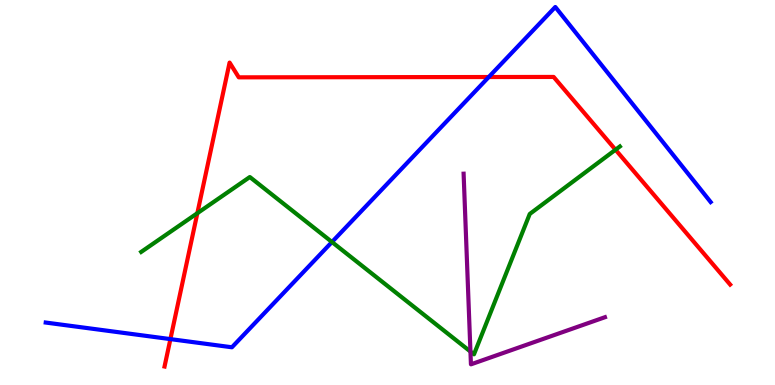[{'lines': ['blue', 'red'], 'intersections': [{'x': 2.2, 'y': 1.19}, {'x': 6.31, 'y': 8.0}]}, {'lines': ['green', 'red'], 'intersections': [{'x': 2.55, 'y': 4.46}, {'x': 7.94, 'y': 6.11}]}, {'lines': ['purple', 'red'], 'intersections': []}, {'lines': ['blue', 'green'], 'intersections': [{'x': 4.28, 'y': 3.71}]}, {'lines': ['blue', 'purple'], 'intersections': []}, {'lines': ['green', 'purple'], 'intersections': [{'x': 6.07, 'y': 0.869}]}]